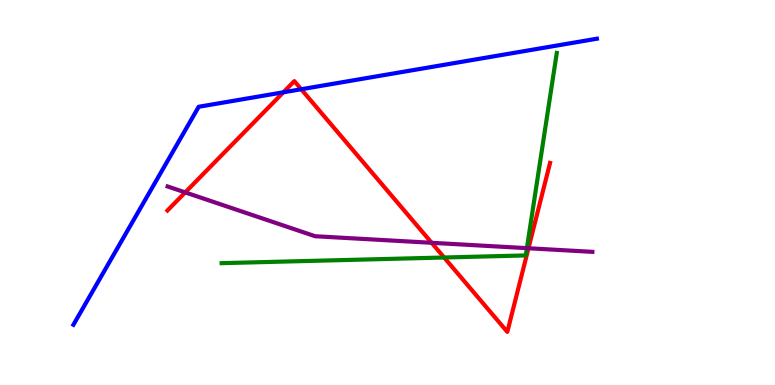[{'lines': ['blue', 'red'], 'intersections': [{'x': 3.66, 'y': 7.6}, {'x': 3.89, 'y': 7.68}]}, {'lines': ['green', 'red'], 'intersections': [{'x': 5.73, 'y': 3.31}]}, {'lines': ['purple', 'red'], 'intersections': [{'x': 2.39, 'y': 5.0}, {'x': 5.57, 'y': 3.69}, {'x': 6.82, 'y': 3.55}]}, {'lines': ['blue', 'green'], 'intersections': []}, {'lines': ['blue', 'purple'], 'intersections': []}, {'lines': ['green', 'purple'], 'intersections': [{'x': 6.8, 'y': 3.55}]}]